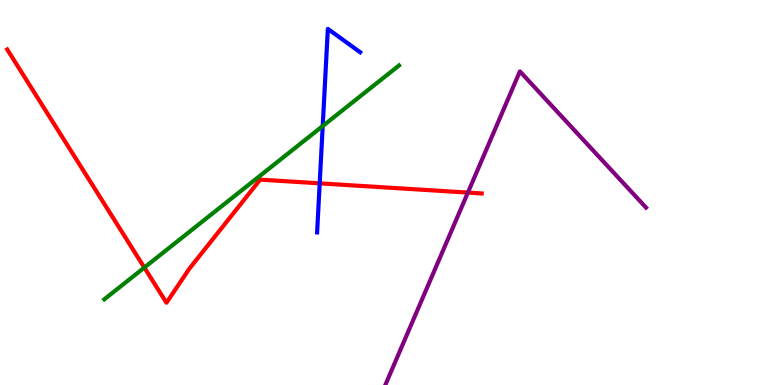[{'lines': ['blue', 'red'], 'intersections': [{'x': 4.13, 'y': 5.24}]}, {'lines': ['green', 'red'], 'intersections': [{'x': 1.86, 'y': 3.05}]}, {'lines': ['purple', 'red'], 'intersections': [{'x': 6.04, 'y': 5.0}]}, {'lines': ['blue', 'green'], 'intersections': [{'x': 4.16, 'y': 6.73}]}, {'lines': ['blue', 'purple'], 'intersections': []}, {'lines': ['green', 'purple'], 'intersections': []}]